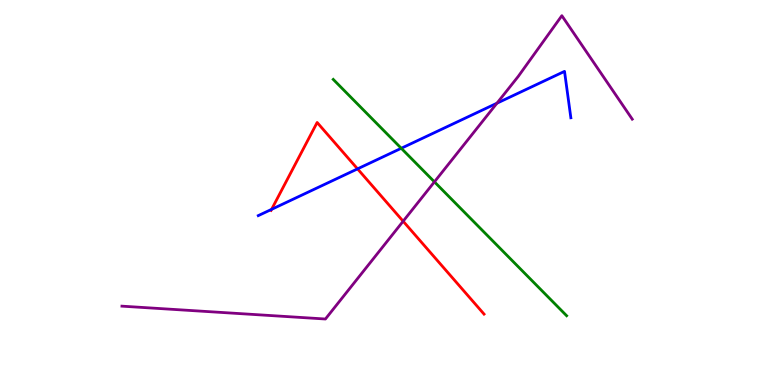[{'lines': ['blue', 'red'], 'intersections': [{'x': 3.5, 'y': 4.56}, {'x': 4.61, 'y': 5.61}]}, {'lines': ['green', 'red'], 'intersections': []}, {'lines': ['purple', 'red'], 'intersections': [{'x': 5.2, 'y': 4.25}]}, {'lines': ['blue', 'green'], 'intersections': [{'x': 5.18, 'y': 6.15}]}, {'lines': ['blue', 'purple'], 'intersections': [{'x': 6.41, 'y': 7.32}]}, {'lines': ['green', 'purple'], 'intersections': [{'x': 5.61, 'y': 5.28}]}]